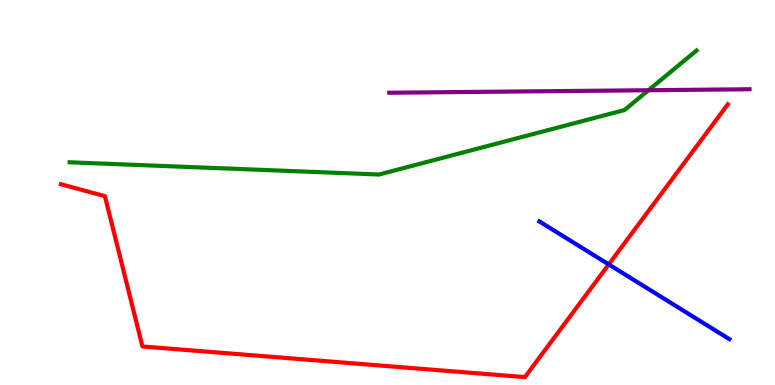[{'lines': ['blue', 'red'], 'intersections': [{'x': 7.85, 'y': 3.13}]}, {'lines': ['green', 'red'], 'intersections': []}, {'lines': ['purple', 'red'], 'intersections': []}, {'lines': ['blue', 'green'], 'intersections': []}, {'lines': ['blue', 'purple'], 'intersections': []}, {'lines': ['green', 'purple'], 'intersections': [{'x': 8.37, 'y': 7.66}]}]